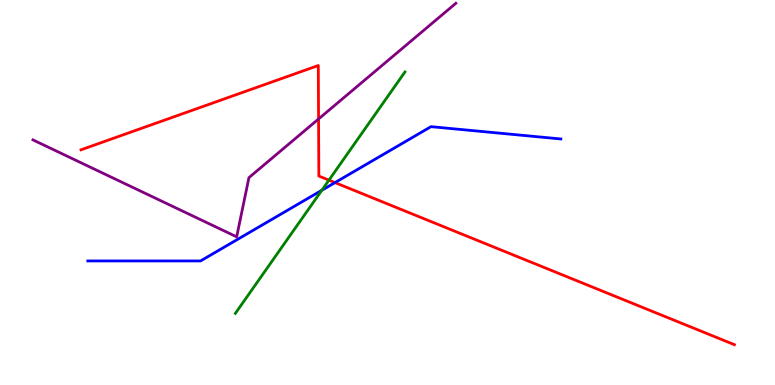[{'lines': ['blue', 'red'], 'intersections': [{'x': 4.32, 'y': 5.26}]}, {'lines': ['green', 'red'], 'intersections': [{'x': 4.24, 'y': 5.32}]}, {'lines': ['purple', 'red'], 'intersections': [{'x': 4.11, 'y': 6.91}]}, {'lines': ['blue', 'green'], 'intersections': [{'x': 4.15, 'y': 5.06}]}, {'lines': ['blue', 'purple'], 'intersections': []}, {'lines': ['green', 'purple'], 'intersections': []}]